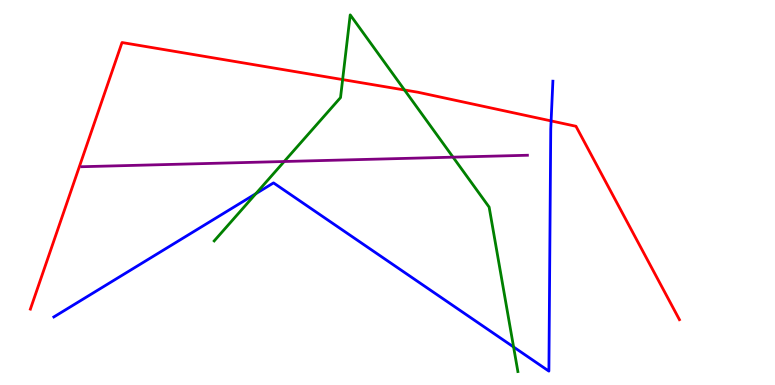[{'lines': ['blue', 'red'], 'intersections': [{'x': 7.11, 'y': 6.86}]}, {'lines': ['green', 'red'], 'intersections': [{'x': 4.42, 'y': 7.93}, {'x': 5.22, 'y': 7.66}]}, {'lines': ['purple', 'red'], 'intersections': []}, {'lines': ['blue', 'green'], 'intersections': [{'x': 3.3, 'y': 4.97}, {'x': 6.63, 'y': 0.987}]}, {'lines': ['blue', 'purple'], 'intersections': []}, {'lines': ['green', 'purple'], 'intersections': [{'x': 3.67, 'y': 5.8}, {'x': 5.85, 'y': 5.92}]}]